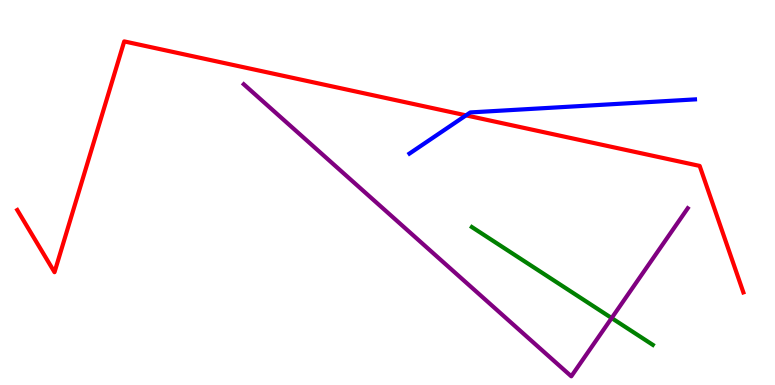[{'lines': ['blue', 'red'], 'intersections': [{'x': 6.01, 'y': 7.0}]}, {'lines': ['green', 'red'], 'intersections': []}, {'lines': ['purple', 'red'], 'intersections': []}, {'lines': ['blue', 'green'], 'intersections': []}, {'lines': ['blue', 'purple'], 'intersections': []}, {'lines': ['green', 'purple'], 'intersections': [{'x': 7.89, 'y': 1.74}]}]